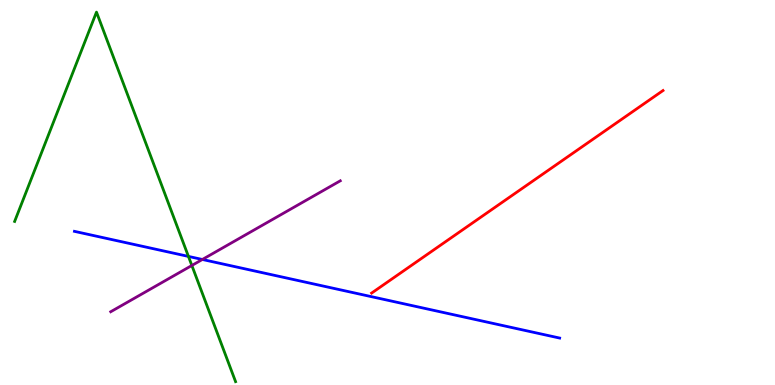[{'lines': ['blue', 'red'], 'intersections': []}, {'lines': ['green', 'red'], 'intersections': []}, {'lines': ['purple', 'red'], 'intersections': []}, {'lines': ['blue', 'green'], 'intersections': [{'x': 2.43, 'y': 3.34}]}, {'lines': ['blue', 'purple'], 'intersections': [{'x': 2.61, 'y': 3.26}]}, {'lines': ['green', 'purple'], 'intersections': [{'x': 2.48, 'y': 3.1}]}]